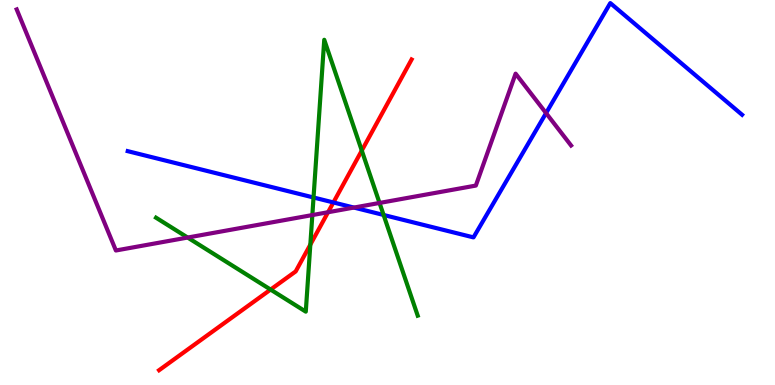[{'lines': ['blue', 'red'], 'intersections': [{'x': 4.3, 'y': 4.74}]}, {'lines': ['green', 'red'], 'intersections': [{'x': 3.49, 'y': 2.48}, {'x': 4.0, 'y': 3.65}, {'x': 4.67, 'y': 6.09}]}, {'lines': ['purple', 'red'], 'intersections': [{'x': 4.23, 'y': 4.49}]}, {'lines': ['blue', 'green'], 'intersections': [{'x': 4.05, 'y': 4.87}, {'x': 4.95, 'y': 4.42}]}, {'lines': ['blue', 'purple'], 'intersections': [{'x': 4.57, 'y': 4.61}, {'x': 7.05, 'y': 7.06}]}, {'lines': ['green', 'purple'], 'intersections': [{'x': 2.42, 'y': 3.83}, {'x': 4.03, 'y': 4.41}, {'x': 4.9, 'y': 4.73}]}]